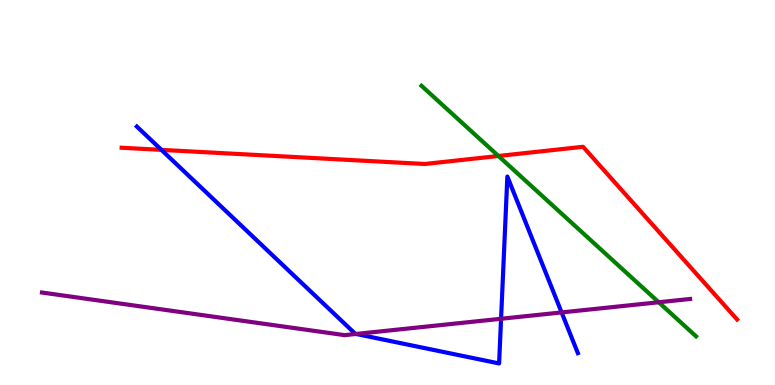[{'lines': ['blue', 'red'], 'intersections': [{'x': 2.08, 'y': 6.11}]}, {'lines': ['green', 'red'], 'intersections': [{'x': 6.43, 'y': 5.95}]}, {'lines': ['purple', 'red'], 'intersections': []}, {'lines': ['blue', 'green'], 'intersections': []}, {'lines': ['blue', 'purple'], 'intersections': [{'x': 4.59, 'y': 1.33}, {'x': 6.47, 'y': 1.72}, {'x': 7.25, 'y': 1.89}]}, {'lines': ['green', 'purple'], 'intersections': [{'x': 8.5, 'y': 2.15}]}]